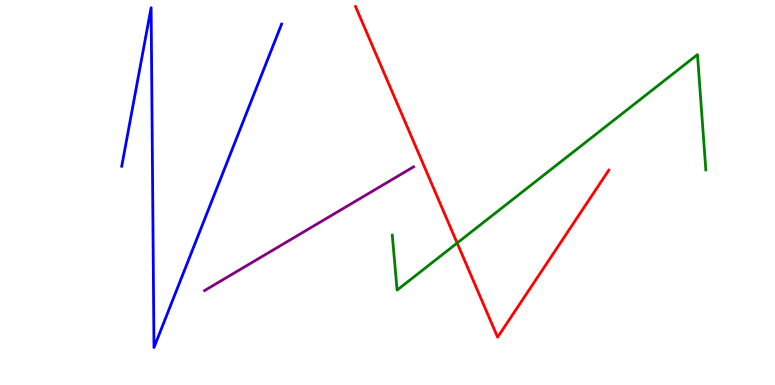[{'lines': ['blue', 'red'], 'intersections': []}, {'lines': ['green', 'red'], 'intersections': [{'x': 5.9, 'y': 3.69}]}, {'lines': ['purple', 'red'], 'intersections': []}, {'lines': ['blue', 'green'], 'intersections': []}, {'lines': ['blue', 'purple'], 'intersections': []}, {'lines': ['green', 'purple'], 'intersections': []}]